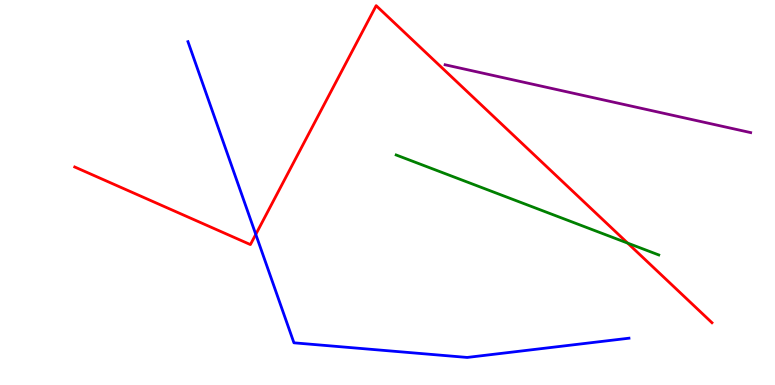[{'lines': ['blue', 'red'], 'intersections': [{'x': 3.3, 'y': 3.91}]}, {'lines': ['green', 'red'], 'intersections': [{'x': 8.1, 'y': 3.69}]}, {'lines': ['purple', 'red'], 'intersections': []}, {'lines': ['blue', 'green'], 'intersections': []}, {'lines': ['blue', 'purple'], 'intersections': []}, {'lines': ['green', 'purple'], 'intersections': []}]